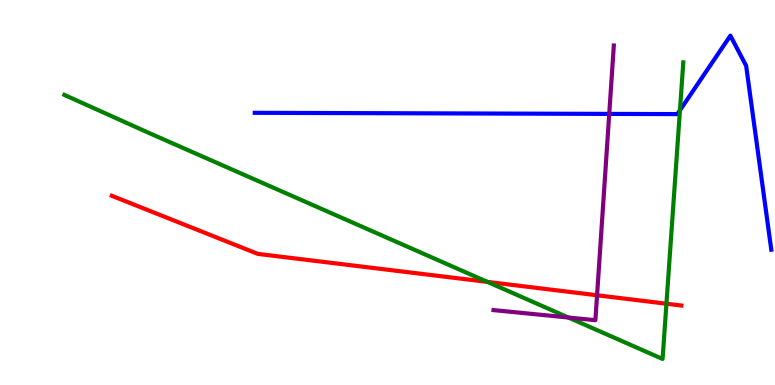[{'lines': ['blue', 'red'], 'intersections': []}, {'lines': ['green', 'red'], 'intersections': [{'x': 6.29, 'y': 2.68}, {'x': 8.6, 'y': 2.11}]}, {'lines': ['purple', 'red'], 'intersections': [{'x': 7.7, 'y': 2.33}]}, {'lines': ['blue', 'green'], 'intersections': [{'x': 8.77, 'y': 7.14}]}, {'lines': ['blue', 'purple'], 'intersections': [{'x': 7.86, 'y': 7.04}]}, {'lines': ['green', 'purple'], 'intersections': [{'x': 7.33, 'y': 1.75}]}]